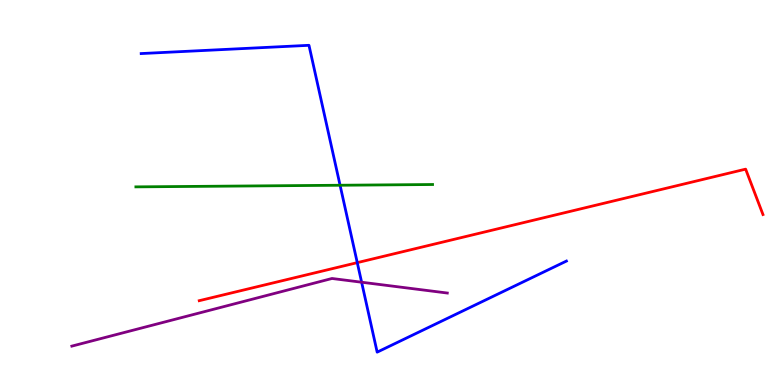[{'lines': ['blue', 'red'], 'intersections': [{'x': 4.61, 'y': 3.18}]}, {'lines': ['green', 'red'], 'intersections': []}, {'lines': ['purple', 'red'], 'intersections': []}, {'lines': ['blue', 'green'], 'intersections': [{'x': 4.39, 'y': 5.19}]}, {'lines': ['blue', 'purple'], 'intersections': [{'x': 4.67, 'y': 2.67}]}, {'lines': ['green', 'purple'], 'intersections': []}]